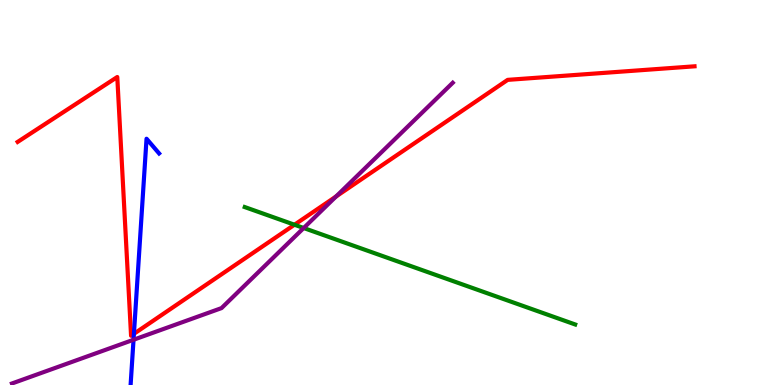[{'lines': ['blue', 'red'], 'intersections': [{'x': 1.73, 'y': 1.33}]}, {'lines': ['green', 'red'], 'intersections': [{'x': 3.8, 'y': 4.16}]}, {'lines': ['purple', 'red'], 'intersections': [{'x': 4.34, 'y': 4.9}]}, {'lines': ['blue', 'green'], 'intersections': []}, {'lines': ['blue', 'purple'], 'intersections': [{'x': 1.72, 'y': 1.18}]}, {'lines': ['green', 'purple'], 'intersections': [{'x': 3.92, 'y': 4.08}]}]